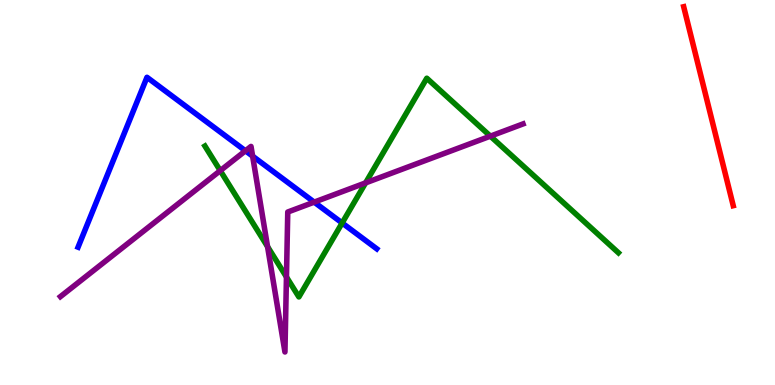[{'lines': ['blue', 'red'], 'intersections': []}, {'lines': ['green', 'red'], 'intersections': []}, {'lines': ['purple', 'red'], 'intersections': []}, {'lines': ['blue', 'green'], 'intersections': [{'x': 4.41, 'y': 4.21}]}, {'lines': ['blue', 'purple'], 'intersections': [{'x': 3.17, 'y': 6.08}, {'x': 3.26, 'y': 5.94}, {'x': 4.05, 'y': 4.75}]}, {'lines': ['green', 'purple'], 'intersections': [{'x': 2.84, 'y': 5.57}, {'x': 3.45, 'y': 3.59}, {'x': 3.7, 'y': 2.81}, {'x': 4.72, 'y': 5.25}, {'x': 6.33, 'y': 6.46}]}]